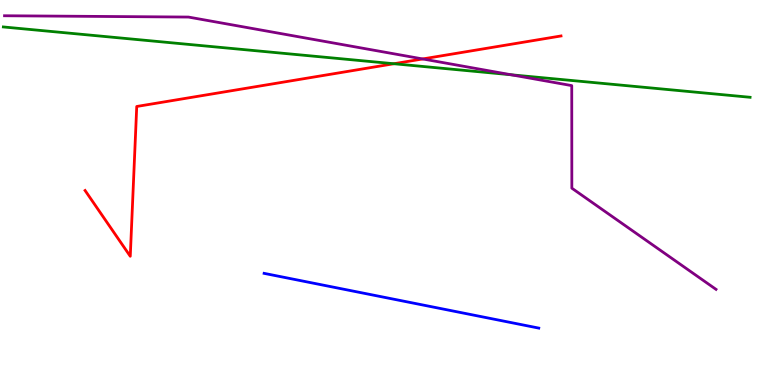[{'lines': ['blue', 'red'], 'intersections': []}, {'lines': ['green', 'red'], 'intersections': [{'x': 5.08, 'y': 8.34}]}, {'lines': ['purple', 'red'], 'intersections': [{'x': 5.45, 'y': 8.47}]}, {'lines': ['blue', 'green'], 'intersections': []}, {'lines': ['blue', 'purple'], 'intersections': []}, {'lines': ['green', 'purple'], 'intersections': [{'x': 6.6, 'y': 8.06}]}]